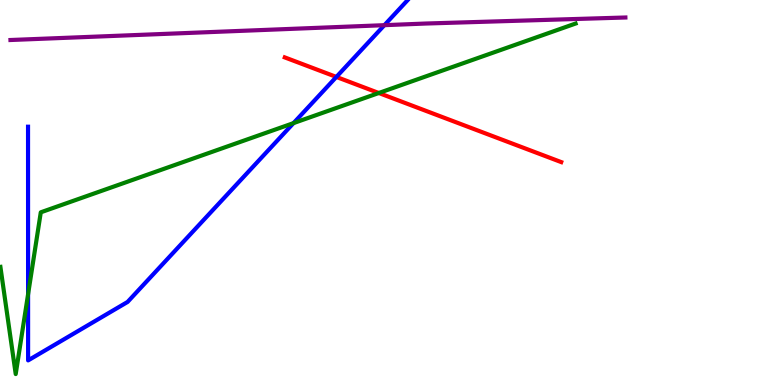[{'lines': ['blue', 'red'], 'intersections': [{'x': 4.34, 'y': 8.0}]}, {'lines': ['green', 'red'], 'intersections': [{'x': 4.89, 'y': 7.58}]}, {'lines': ['purple', 'red'], 'intersections': []}, {'lines': ['blue', 'green'], 'intersections': [{'x': 0.362, 'y': 2.36}, {'x': 3.79, 'y': 6.8}]}, {'lines': ['blue', 'purple'], 'intersections': [{'x': 4.96, 'y': 9.35}]}, {'lines': ['green', 'purple'], 'intersections': []}]